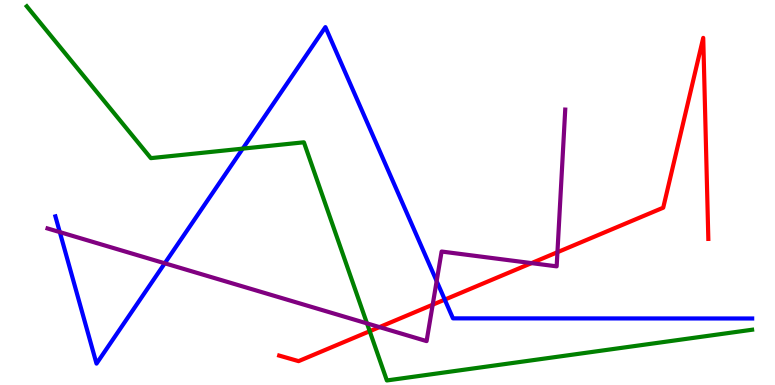[{'lines': ['blue', 'red'], 'intersections': [{'x': 5.74, 'y': 2.22}]}, {'lines': ['green', 'red'], 'intersections': [{'x': 4.77, 'y': 1.4}]}, {'lines': ['purple', 'red'], 'intersections': [{'x': 4.9, 'y': 1.5}, {'x': 5.58, 'y': 2.09}, {'x': 6.86, 'y': 3.17}, {'x': 7.19, 'y': 3.45}]}, {'lines': ['blue', 'green'], 'intersections': [{'x': 3.13, 'y': 6.14}]}, {'lines': ['blue', 'purple'], 'intersections': [{'x': 0.772, 'y': 3.97}, {'x': 2.13, 'y': 3.16}, {'x': 5.63, 'y': 2.7}]}, {'lines': ['green', 'purple'], 'intersections': [{'x': 4.74, 'y': 1.6}]}]